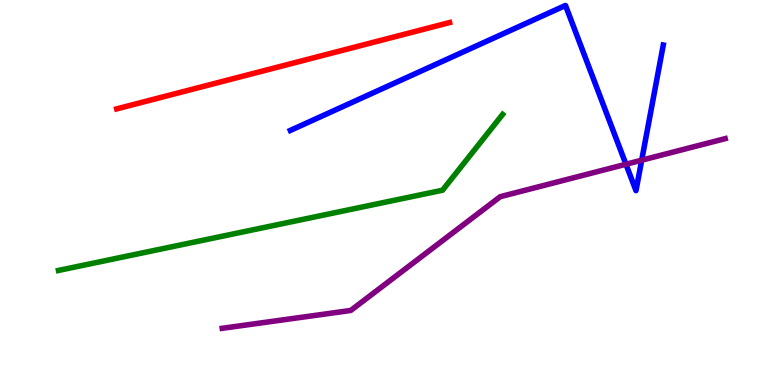[{'lines': ['blue', 'red'], 'intersections': []}, {'lines': ['green', 'red'], 'intersections': []}, {'lines': ['purple', 'red'], 'intersections': []}, {'lines': ['blue', 'green'], 'intersections': []}, {'lines': ['blue', 'purple'], 'intersections': [{'x': 8.08, 'y': 5.73}, {'x': 8.28, 'y': 5.84}]}, {'lines': ['green', 'purple'], 'intersections': []}]